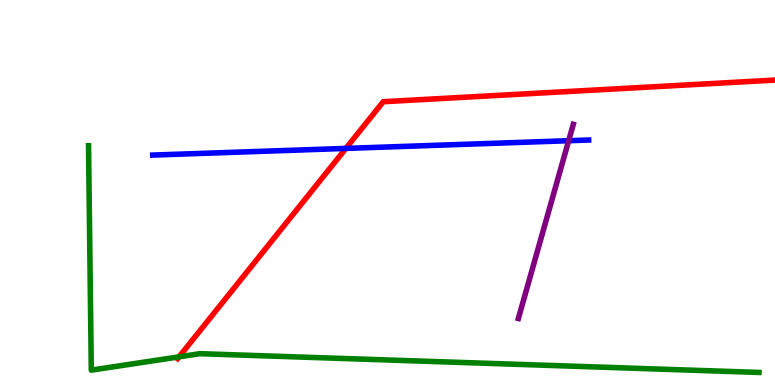[{'lines': ['blue', 'red'], 'intersections': [{'x': 4.46, 'y': 6.15}]}, {'lines': ['green', 'red'], 'intersections': [{'x': 2.31, 'y': 0.731}]}, {'lines': ['purple', 'red'], 'intersections': []}, {'lines': ['blue', 'green'], 'intersections': []}, {'lines': ['blue', 'purple'], 'intersections': [{'x': 7.34, 'y': 6.35}]}, {'lines': ['green', 'purple'], 'intersections': []}]